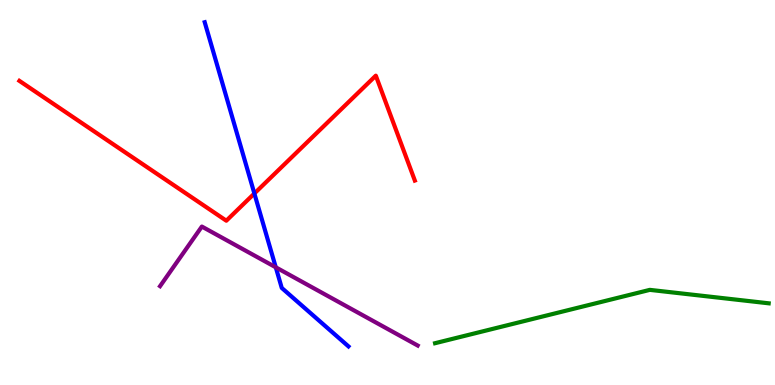[{'lines': ['blue', 'red'], 'intersections': [{'x': 3.28, 'y': 4.97}]}, {'lines': ['green', 'red'], 'intersections': []}, {'lines': ['purple', 'red'], 'intersections': []}, {'lines': ['blue', 'green'], 'intersections': []}, {'lines': ['blue', 'purple'], 'intersections': [{'x': 3.56, 'y': 3.06}]}, {'lines': ['green', 'purple'], 'intersections': []}]